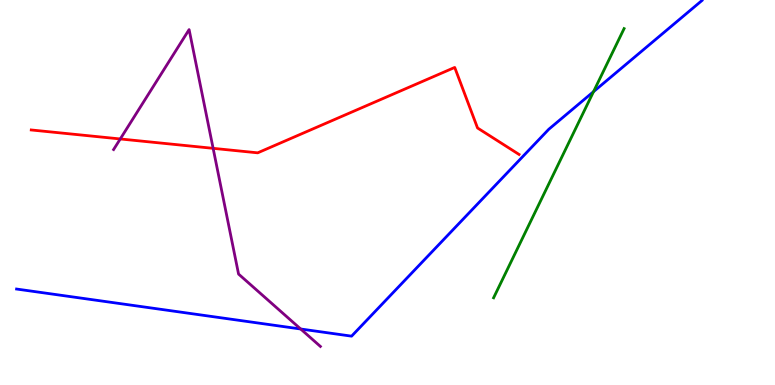[{'lines': ['blue', 'red'], 'intersections': []}, {'lines': ['green', 'red'], 'intersections': []}, {'lines': ['purple', 'red'], 'intersections': [{'x': 1.55, 'y': 6.39}, {'x': 2.75, 'y': 6.15}]}, {'lines': ['blue', 'green'], 'intersections': [{'x': 7.66, 'y': 7.62}]}, {'lines': ['blue', 'purple'], 'intersections': [{'x': 3.88, 'y': 1.45}]}, {'lines': ['green', 'purple'], 'intersections': []}]